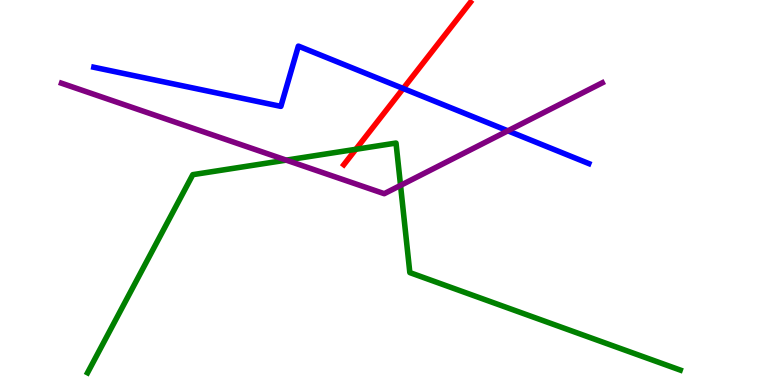[{'lines': ['blue', 'red'], 'intersections': [{'x': 5.2, 'y': 7.7}]}, {'lines': ['green', 'red'], 'intersections': [{'x': 4.59, 'y': 6.12}]}, {'lines': ['purple', 'red'], 'intersections': []}, {'lines': ['blue', 'green'], 'intersections': []}, {'lines': ['blue', 'purple'], 'intersections': [{'x': 6.55, 'y': 6.6}]}, {'lines': ['green', 'purple'], 'intersections': [{'x': 3.69, 'y': 5.84}, {'x': 5.17, 'y': 5.18}]}]